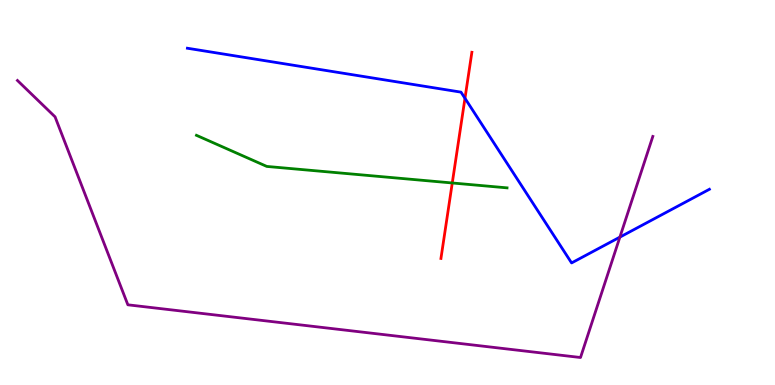[{'lines': ['blue', 'red'], 'intersections': [{'x': 6.0, 'y': 7.45}]}, {'lines': ['green', 'red'], 'intersections': [{'x': 5.84, 'y': 5.25}]}, {'lines': ['purple', 'red'], 'intersections': []}, {'lines': ['blue', 'green'], 'intersections': []}, {'lines': ['blue', 'purple'], 'intersections': [{'x': 8.0, 'y': 3.84}]}, {'lines': ['green', 'purple'], 'intersections': []}]